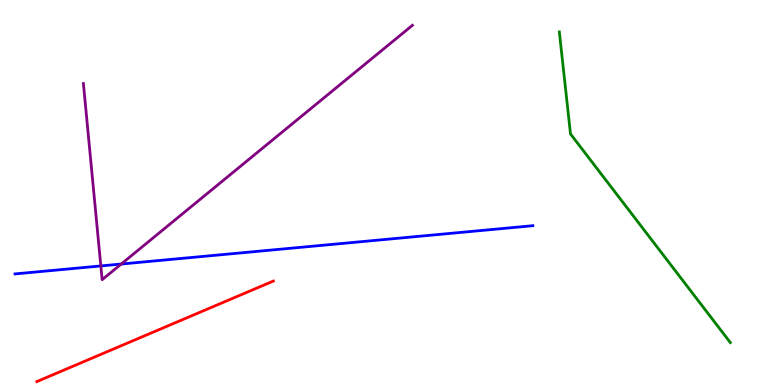[{'lines': ['blue', 'red'], 'intersections': []}, {'lines': ['green', 'red'], 'intersections': []}, {'lines': ['purple', 'red'], 'intersections': []}, {'lines': ['blue', 'green'], 'intersections': []}, {'lines': ['blue', 'purple'], 'intersections': [{'x': 1.3, 'y': 3.09}, {'x': 1.56, 'y': 3.14}]}, {'lines': ['green', 'purple'], 'intersections': []}]